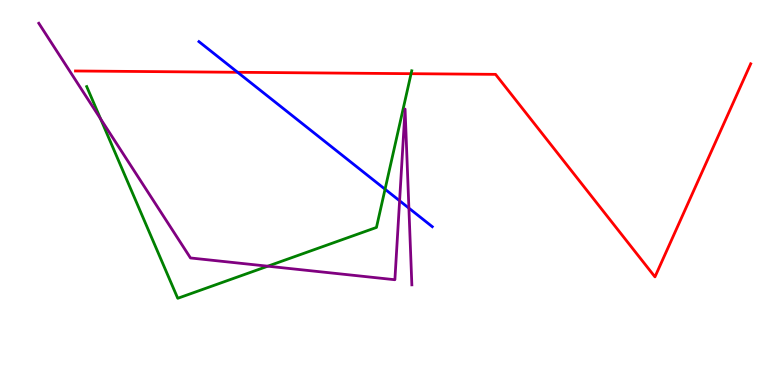[{'lines': ['blue', 'red'], 'intersections': [{'x': 3.07, 'y': 8.12}]}, {'lines': ['green', 'red'], 'intersections': [{'x': 5.3, 'y': 8.09}]}, {'lines': ['purple', 'red'], 'intersections': []}, {'lines': ['blue', 'green'], 'intersections': [{'x': 4.97, 'y': 5.09}]}, {'lines': ['blue', 'purple'], 'intersections': [{'x': 5.16, 'y': 4.79}, {'x': 5.28, 'y': 4.59}]}, {'lines': ['green', 'purple'], 'intersections': [{'x': 1.3, 'y': 6.91}, {'x': 3.46, 'y': 3.09}]}]